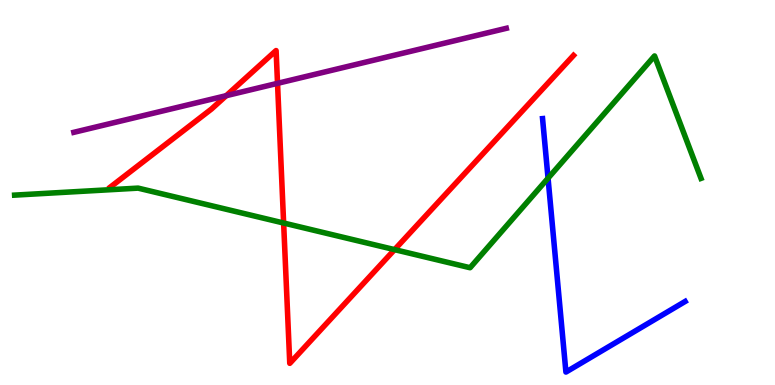[{'lines': ['blue', 'red'], 'intersections': []}, {'lines': ['green', 'red'], 'intersections': [{'x': 3.66, 'y': 4.21}, {'x': 5.09, 'y': 3.52}]}, {'lines': ['purple', 'red'], 'intersections': [{'x': 2.92, 'y': 7.52}, {'x': 3.58, 'y': 7.84}]}, {'lines': ['blue', 'green'], 'intersections': [{'x': 7.07, 'y': 5.37}]}, {'lines': ['blue', 'purple'], 'intersections': []}, {'lines': ['green', 'purple'], 'intersections': []}]